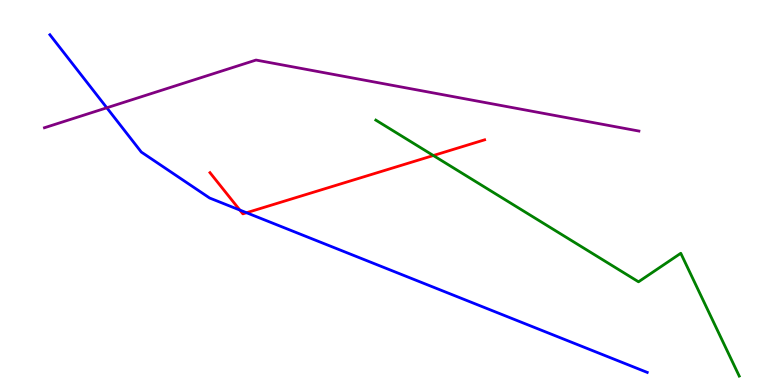[{'lines': ['blue', 'red'], 'intersections': [{'x': 3.09, 'y': 4.54}, {'x': 3.18, 'y': 4.47}]}, {'lines': ['green', 'red'], 'intersections': [{'x': 5.59, 'y': 5.96}]}, {'lines': ['purple', 'red'], 'intersections': []}, {'lines': ['blue', 'green'], 'intersections': []}, {'lines': ['blue', 'purple'], 'intersections': [{'x': 1.38, 'y': 7.2}]}, {'lines': ['green', 'purple'], 'intersections': []}]